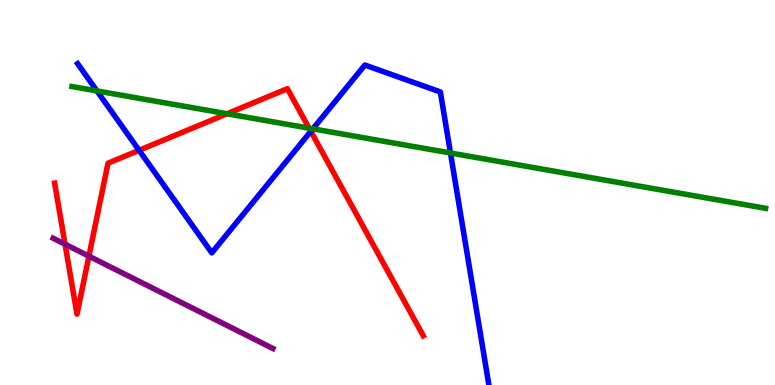[{'lines': ['blue', 'red'], 'intersections': [{'x': 1.79, 'y': 6.1}, {'x': 4.01, 'y': 6.59}]}, {'lines': ['green', 'red'], 'intersections': [{'x': 2.93, 'y': 7.05}, {'x': 3.99, 'y': 6.67}]}, {'lines': ['purple', 'red'], 'intersections': [{'x': 0.839, 'y': 3.66}, {'x': 1.15, 'y': 3.35}]}, {'lines': ['blue', 'green'], 'intersections': [{'x': 1.25, 'y': 7.64}, {'x': 4.04, 'y': 6.65}, {'x': 5.81, 'y': 6.03}]}, {'lines': ['blue', 'purple'], 'intersections': []}, {'lines': ['green', 'purple'], 'intersections': []}]